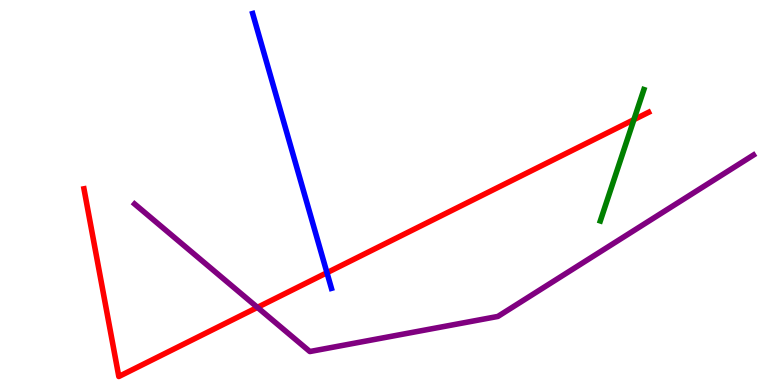[{'lines': ['blue', 'red'], 'intersections': [{'x': 4.22, 'y': 2.92}]}, {'lines': ['green', 'red'], 'intersections': [{'x': 8.18, 'y': 6.89}]}, {'lines': ['purple', 'red'], 'intersections': [{'x': 3.32, 'y': 2.02}]}, {'lines': ['blue', 'green'], 'intersections': []}, {'lines': ['blue', 'purple'], 'intersections': []}, {'lines': ['green', 'purple'], 'intersections': []}]